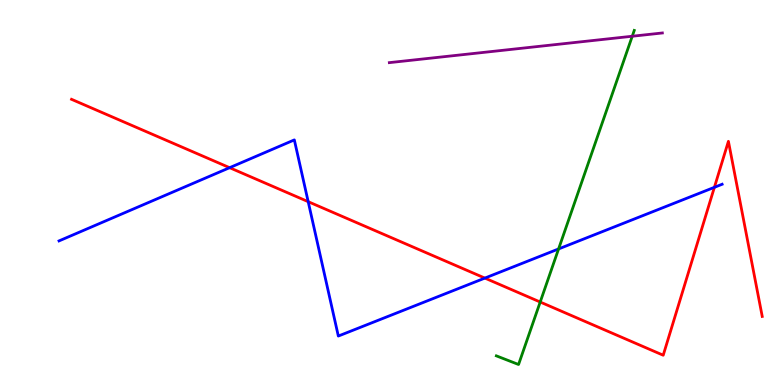[{'lines': ['blue', 'red'], 'intersections': [{'x': 2.96, 'y': 5.64}, {'x': 3.98, 'y': 4.76}, {'x': 6.26, 'y': 2.78}, {'x': 9.22, 'y': 5.13}]}, {'lines': ['green', 'red'], 'intersections': [{'x': 6.97, 'y': 2.16}]}, {'lines': ['purple', 'red'], 'intersections': []}, {'lines': ['blue', 'green'], 'intersections': [{'x': 7.21, 'y': 3.53}]}, {'lines': ['blue', 'purple'], 'intersections': []}, {'lines': ['green', 'purple'], 'intersections': [{'x': 8.16, 'y': 9.06}]}]